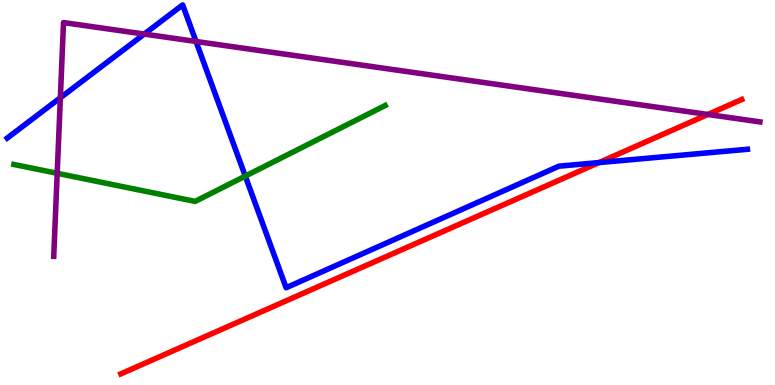[{'lines': ['blue', 'red'], 'intersections': [{'x': 7.73, 'y': 5.78}]}, {'lines': ['green', 'red'], 'intersections': []}, {'lines': ['purple', 'red'], 'intersections': [{'x': 9.13, 'y': 7.03}]}, {'lines': ['blue', 'green'], 'intersections': [{'x': 3.16, 'y': 5.43}]}, {'lines': ['blue', 'purple'], 'intersections': [{'x': 0.779, 'y': 7.46}, {'x': 1.86, 'y': 9.11}, {'x': 2.53, 'y': 8.92}]}, {'lines': ['green', 'purple'], 'intersections': [{'x': 0.738, 'y': 5.5}]}]